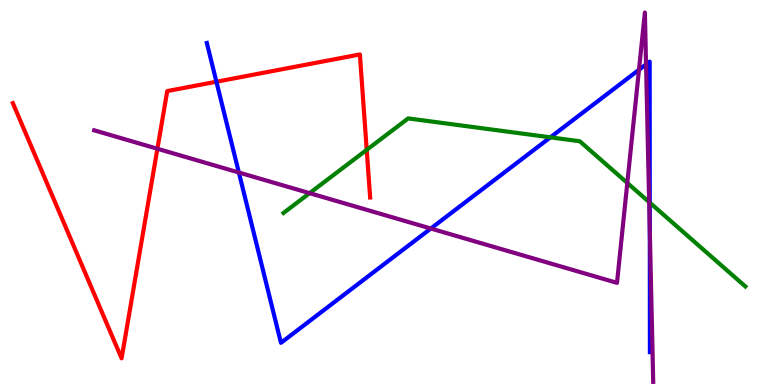[{'lines': ['blue', 'red'], 'intersections': [{'x': 2.79, 'y': 7.88}]}, {'lines': ['green', 'red'], 'intersections': [{'x': 4.73, 'y': 6.11}]}, {'lines': ['purple', 'red'], 'intersections': [{'x': 2.03, 'y': 6.14}]}, {'lines': ['blue', 'green'], 'intersections': [{'x': 7.1, 'y': 6.43}, {'x': 8.38, 'y': 4.74}]}, {'lines': ['blue', 'purple'], 'intersections': [{'x': 3.08, 'y': 5.52}, {'x': 5.56, 'y': 4.06}, {'x': 8.24, 'y': 8.19}, {'x': 8.34, 'y': 8.33}, {'x': 8.38, 'y': 4.02}]}, {'lines': ['green', 'purple'], 'intersections': [{'x': 3.99, 'y': 4.98}, {'x': 8.09, 'y': 5.25}, {'x': 8.38, 'y': 4.75}]}]